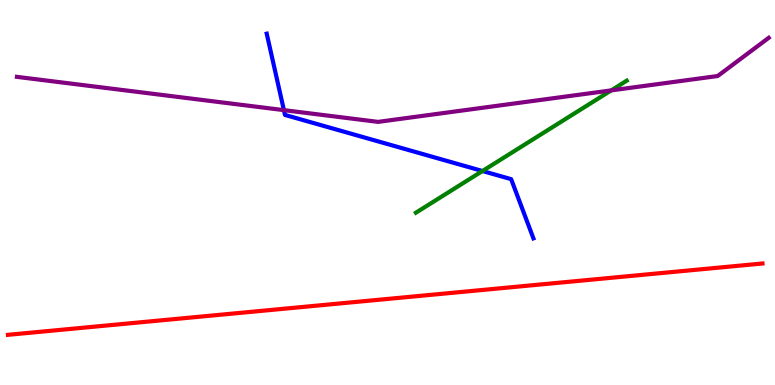[{'lines': ['blue', 'red'], 'intersections': []}, {'lines': ['green', 'red'], 'intersections': []}, {'lines': ['purple', 'red'], 'intersections': []}, {'lines': ['blue', 'green'], 'intersections': [{'x': 6.23, 'y': 5.56}]}, {'lines': ['blue', 'purple'], 'intersections': [{'x': 3.66, 'y': 7.14}]}, {'lines': ['green', 'purple'], 'intersections': [{'x': 7.89, 'y': 7.65}]}]